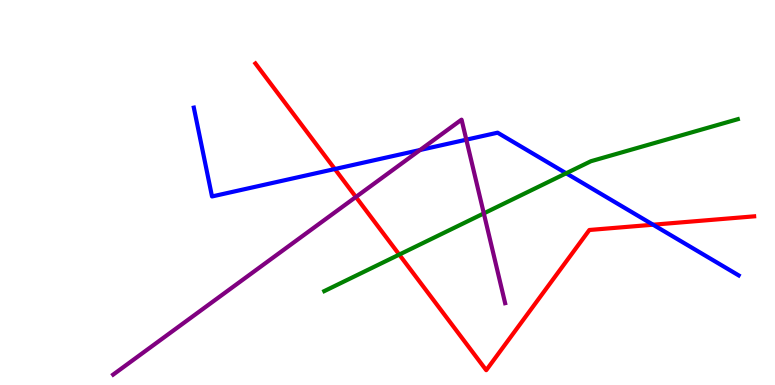[{'lines': ['blue', 'red'], 'intersections': [{'x': 4.32, 'y': 5.61}, {'x': 8.43, 'y': 4.16}]}, {'lines': ['green', 'red'], 'intersections': [{'x': 5.15, 'y': 3.39}]}, {'lines': ['purple', 'red'], 'intersections': [{'x': 4.59, 'y': 4.88}]}, {'lines': ['blue', 'green'], 'intersections': [{'x': 7.31, 'y': 5.5}]}, {'lines': ['blue', 'purple'], 'intersections': [{'x': 5.42, 'y': 6.1}, {'x': 6.02, 'y': 6.37}]}, {'lines': ['green', 'purple'], 'intersections': [{'x': 6.24, 'y': 4.46}]}]